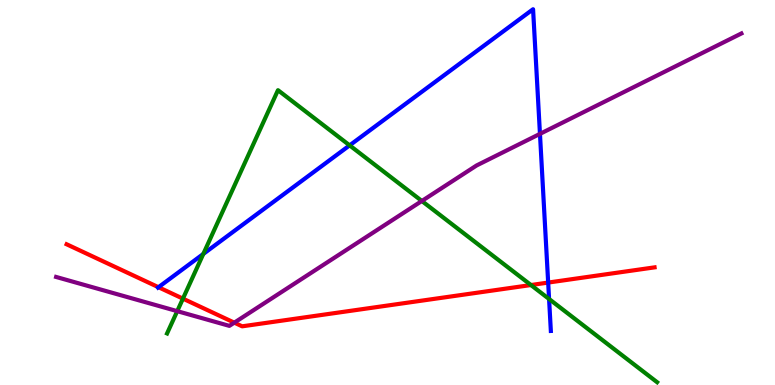[{'lines': ['blue', 'red'], 'intersections': [{'x': 2.04, 'y': 2.54}, {'x': 7.07, 'y': 2.66}]}, {'lines': ['green', 'red'], 'intersections': [{'x': 2.36, 'y': 2.24}, {'x': 6.85, 'y': 2.6}]}, {'lines': ['purple', 'red'], 'intersections': [{'x': 3.02, 'y': 1.62}]}, {'lines': ['blue', 'green'], 'intersections': [{'x': 2.62, 'y': 3.4}, {'x': 4.51, 'y': 6.22}, {'x': 7.08, 'y': 2.23}]}, {'lines': ['blue', 'purple'], 'intersections': [{'x': 6.97, 'y': 6.52}]}, {'lines': ['green', 'purple'], 'intersections': [{'x': 2.29, 'y': 1.92}, {'x': 5.44, 'y': 4.78}]}]